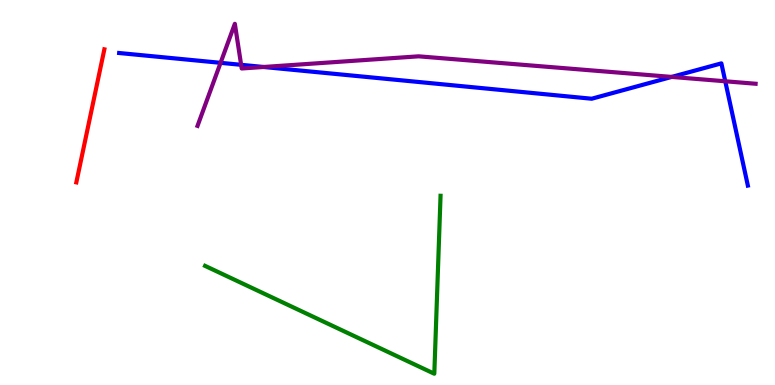[{'lines': ['blue', 'red'], 'intersections': []}, {'lines': ['green', 'red'], 'intersections': []}, {'lines': ['purple', 'red'], 'intersections': []}, {'lines': ['blue', 'green'], 'intersections': []}, {'lines': ['blue', 'purple'], 'intersections': [{'x': 2.85, 'y': 8.37}, {'x': 3.11, 'y': 8.32}, {'x': 3.4, 'y': 8.26}, {'x': 8.67, 'y': 8.0}, {'x': 9.36, 'y': 7.89}]}, {'lines': ['green', 'purple'], 'intersections': []}]